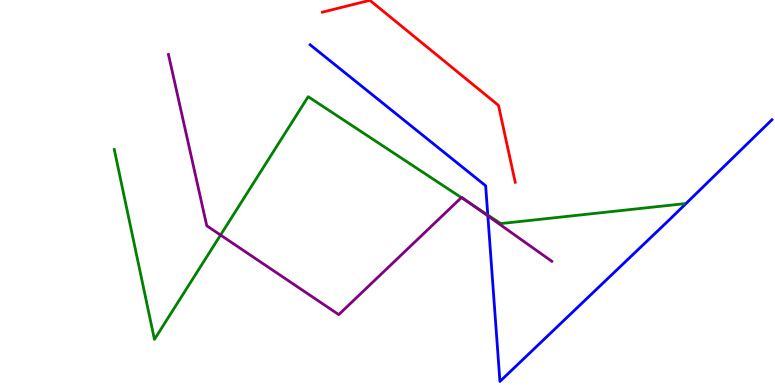[{'lines': ['blue', 'red'], 'intersections': []}, {'lines': ['green', 'red'], 'intersections': []}, {'lines': ['purple', 'red'], 'intersections': []}, {'lines': ['blue', 'green'], 'intersections': [{'x': 6.29, 'y': 4.42}]}, {'lines': ['blue', 'purple'], 'intersections': [{'x': 6.29, 'y': 4.39}]}, {'lines': ['green', 'purple'], 'intersections': [{'x': 2.85, 'y': 3.89}, {'x': 5.95, 'y': 4.87}, {'x': 6.08, 'y': 4.7}]}]